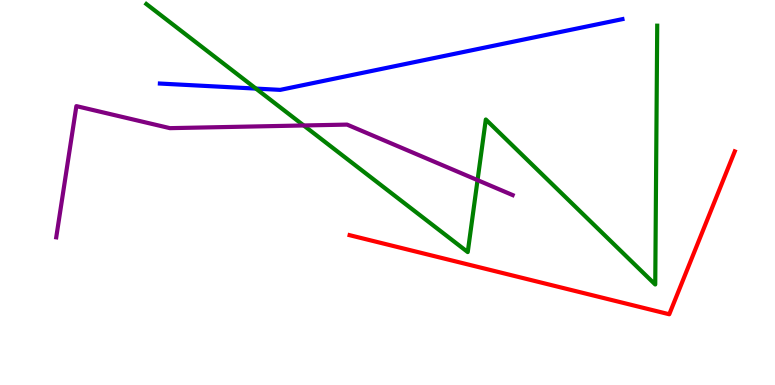[{'lines': ['blue', 'red'], 'intersections': []}, {'lines': ['green', 'red'], 'intersections': []}, {'lines': ['purple', 'red'], 'intersections': []}, {'lines': ['blue', 'green'], 'intersections': [{'x': 3.3, 'y': 7.7}]}, {'lines': ['blue', 'purple'], 'intersections': []}, {'lines': ['green', 'purple'], 'intersections': [{'x': 3.92, 'y': 6.74}, {'x': 6.16, 'y': 5.32}]}]